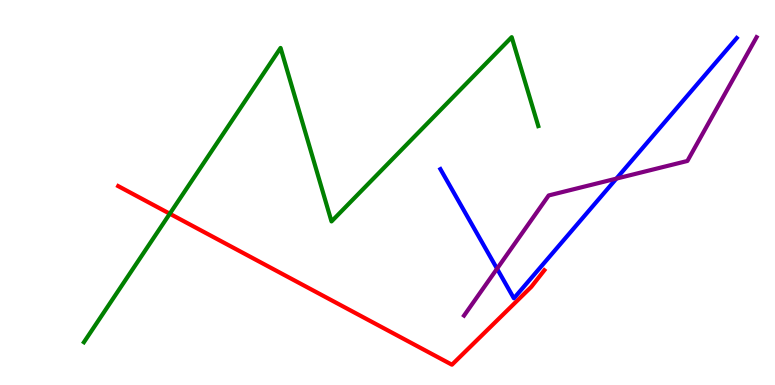[{'lines': ['blue', 'red'], 'intersections': []}, {'lines': ['green', 'red'], 'intersections': [{'x': 2.19, 'y': 4.45}]}, {'lines': ['purple', 'red'], 'intersections': []}, {'lines': ['blue', 'green'], 'intersections': []}, {'lines': ['blue', 'purple'], 'intersections': [{'x': 6.41, 'y': 3.02}, {'x': 7.95, 'y': 5.36}]}, {'lines': ['green', 'purple'], 'intersections': []}]